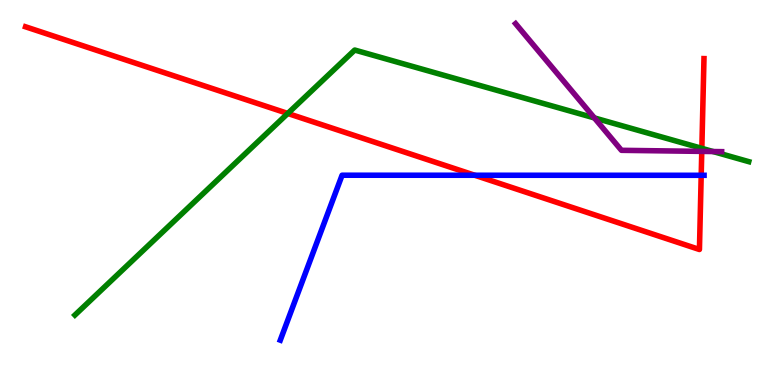[{'lines': ['blue', 'red'], 'intersections': [{'x': 6.13, 'y': 5.45}, {'x': 9.05, 'y': 5.45}]}, {'lines': ['green', 'red'], 'intersections': [{'x': 3.71, 'y': 7.05}, {'x': 9.06, 'y': 6.15}]}, {'lines': ['purple', 'red'], 'intersections': [{'x': 9.06, 'y': 6.07}]}, {'lines': ['blue', 'green'], 'intersections': []}, {'lines': ['blue', 'purple'], 'intersections': []}, {'lines': ['green', 'purple'], 'intersections': [{'x': 7.67, 'y': 6.94}, {'x': 9.2, 'y': 6.06}]}]